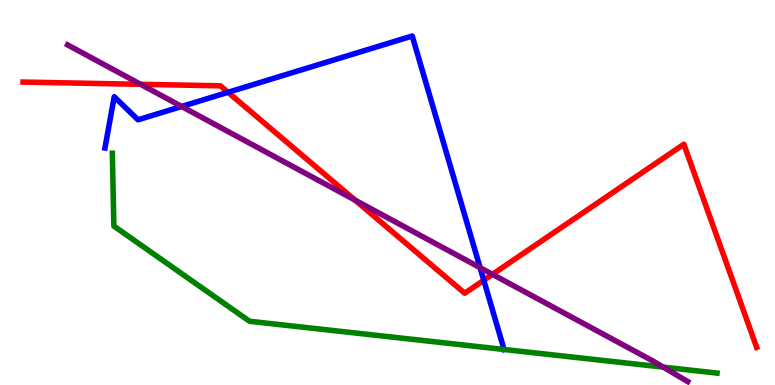[{'lines': ['blue', 'red'], 'intersections': [{'x': 2.94, 'y': 7.6}, {'x': 6.24, 'y': 2.72}]}, {'lines': ['green', 'red'], 'intersections': []}, {'lines': ['purple', 'red'], 'intersections': [{'x': 1.81, 'y': 7.81}, {'x': 4.58, 'y': 4.8}, {'x': 6.35, 'y': 2.87}]}, {'lines': ['blue', 'green'], 'intersections': []}, {'lines': ['blue', 'purple'], 'intersections': [{'x': 2.34, 'y': 7.23}, {'x': 6.19, 'y': 3.05}]}, {'lines': ['green', 'purple'], 'intersections': [{'x': 8.56, 'y': 0.464}]}]